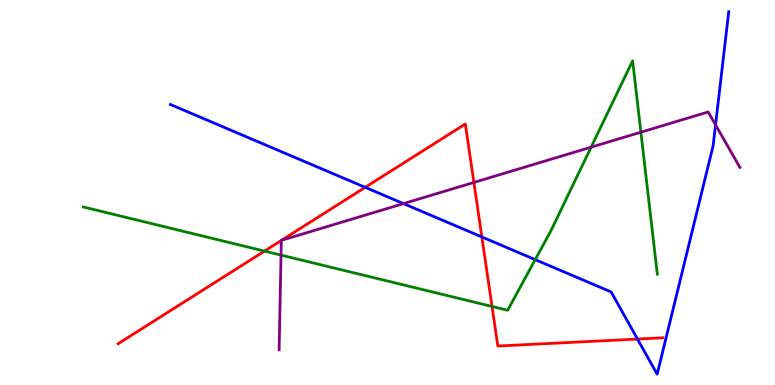[{'lines': ['blue', 'red'], 'intersections': [{'x': 4.71, 'y': 5.13}, {'x': 6.22, 'y': 3.85}, {'x': 8.23, 'y': 1.19}]}, {'lines': ['green', 'red'], 'intersections': [{'x': 3.41, 'y': 3.48}, {'x': 6.35, 'y': 2.04}]}, {'lines': ['purple', 'red'], 'intersections': [{'x': 3.63, 'y': 3.75}, {'x': 3.63, 'y': 3.76}, {'x': 6.11, 'y': 5.26}]}, {'lines': ['blue', 'green'], 'intersections': [{'x': 6.91, 'y': 3.26}]}, {'lines': ['blue', 'purple'], 'intersections': [{'x': 5.21, 'y': 4.71}, {'x': 9.23, 'y': 6.76}]}, {'lines': ['green', 'purple'], 'intersections': [{'x': 3.63, 'y': 3.37}, {'x': 7.63, 'y': 6.18}, {'x': 8.27, 'y': 6.57}]}]